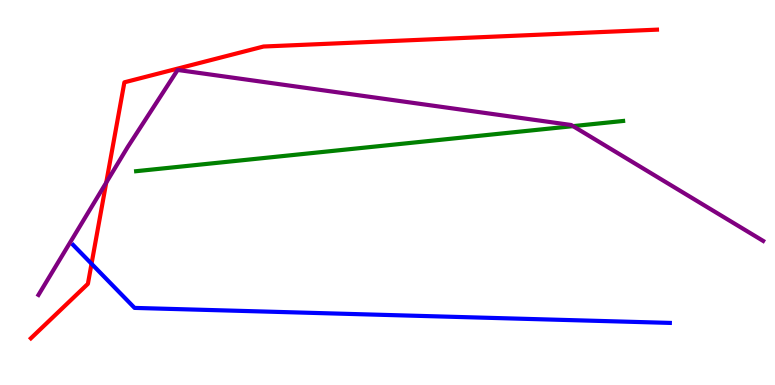[{'lines': ['blue', 'red'], 'intersections': [{'x': 1.18, 'y': 3.15}]}, {'lines': ['green', 'red'], 'intersections': []}, {'lines': ['purple', 'red'], 'intersections': [{'x': 1.37, 'y': 5.26}]}, {'lines': ['blue', 'green'], 'intersections': []}, {'lines': ['blue', 'purple'], 'intersections': []}, {'lines': ['green', 'purple'], 'intersections': [{'x': 7.39, 'y': 6.72}]}]